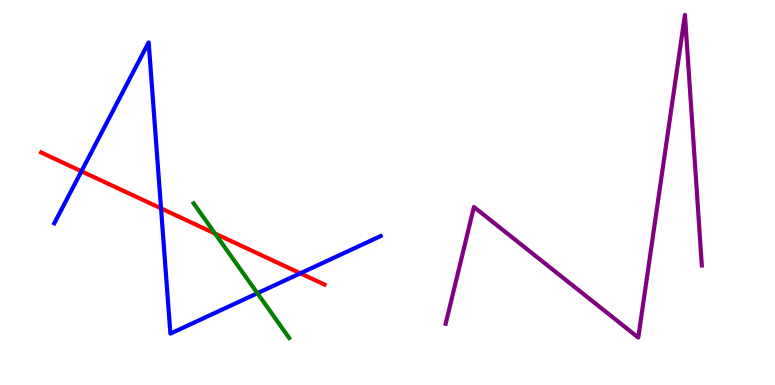[{'lines': ['blue', 'red'], 'intersections': [{'x': 1.05, 'y': 5.55}, {'x': 2.08, 'y': 4.59}, {'x': 3.88, 'y': 2.9}]}, {'lines': ['green', 'red'], 'intersections': [{'x': 2.77, 'y': 3.93}]}, {'lines': ['purple', 'red'], 'intersections': []}, {'lines': ['blue', 'green'], 'intersections': [{'x': 3.32, 'y': 2.38}]}, {'lines': ['blue', 'purple'], 'intersections': []}, {'lines': ['green', 'purple'], 'intersections': []}]